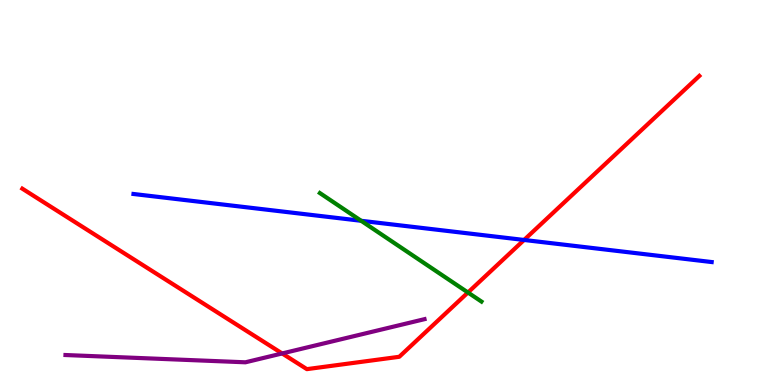[{'lines': ['blue', 'red'], 'intersections': [{'x': 6.76, 'y': 3.77}]}, {'lines': ['green', 'red'], 'intersections': [{'x': 6.04, 'y': 2.4}]}, {'lines': ['purple', 'red'], 'intersections': [{'x': 3.64, 'y': 0.819}]}, {'lines': ['blue', 'green'], 'intersections': [{'x': 4.66, 'y': 4.27}]}, {'lines': ['blue', 'purple'], 'intersections': []}, {'lines': ['green', 'purple'], 'intersections': []}]